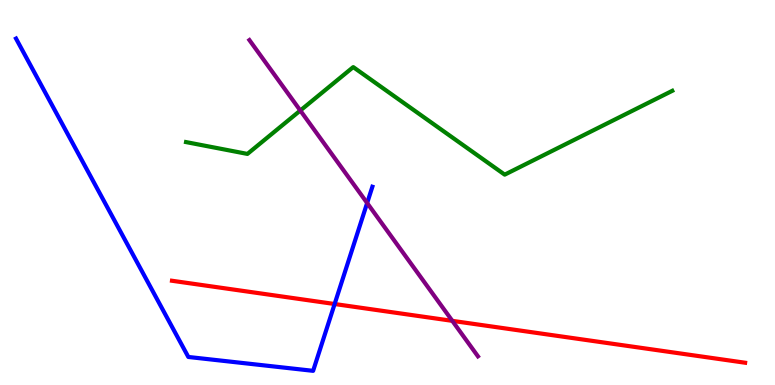[{'lines': ['blue', 'red'], 'intersections': [{'x': 4.32, 'y': 2.1}]}, {'lines': ['green', 'red'], 'intersections': []}, {'lines': ['purple', 'red'], 'intersections': [{'x': 5.84, 'y': 1.67}]}, {'lines': ['blue', 'green'], 'intersections': []}, {'lines': ['blue', 'purple'], 'intersections': [{'x': 4.74, 'y': 4.73}]}, {'lines': ['green', 'purple'], 'intersections': [{'x': 3.87, 'y': 7.13}]}]